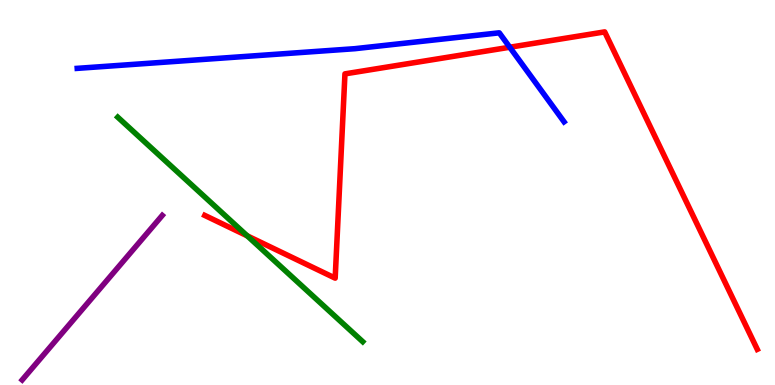[{'lines': ['blue', 'red'], 'intersections': [{'x': 6.58, 'y': 8.77}]}, {'lines': ['green', 'red'], 'intersections': [{'x': 3.19, 'y': 3.87}]}, {'lines': ['purple', 'red'], 'intersections': []}, {'lines': ['blue', 'green'], 'intersections': []}, {'lines': ['blue', 'purple'], 'intersections': []}, {'lines': ['green', 'purple'], 'intersections': []}]